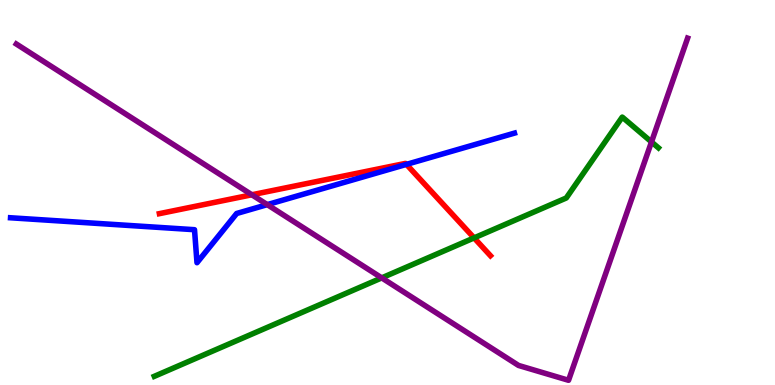[{'lines': ['blue', 'red'], 'intersections': [{'x': 5.24, 'y': 5.73}]}, {'lines': ['green', 'red'], 'intersections': [{'x': 6.12, 'y': 3.82}]}, {'lines': ['purple', 'red'], 'intersections': [{'x': 3.25, 'y': 4.94}]}, {'lines': ['blue', 'green'], 'intersections': []}, {'lines': ['blue', 'purple'], 'intersections': [{'x': 3.45, 'y': 4.68}]}, {'lines': ['green', 'purple'], 'intersections': [{'x': 4.93, 'y': 2.78}, {'x': 8.41, 'y': 6.31}]}]